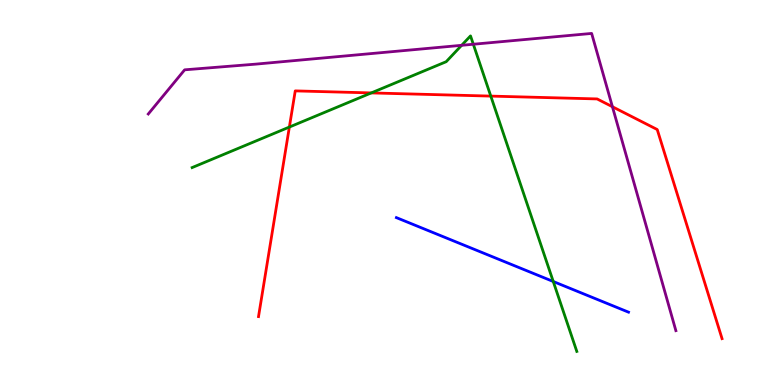[{'lines': ['blue', 'red'], 'intersections': []}, {'lines': ['green', 'red'], 'intersections': [{'x': 3.73, 'y': 6.7}, {'x': 4.79, 'y': 7.59}, {'x': 6.33, 'y': 7.5}]}, {'lines': ['purple', 'red'], 'intersections': [{'x': 7.9, 'y': 7.23}]}, {'lines': ['blue', 'green'], 'intersections': [{'x': 7.14, 'y': 2.69}]}, {'lines': ['blue', 'purple'], 'intersections': []}, {'lines': ['green', 'purple'], 'intersections': [{'x': 5.96, 'y': 8.82}, {'x': 6.11, 'y': 8.85}]}]